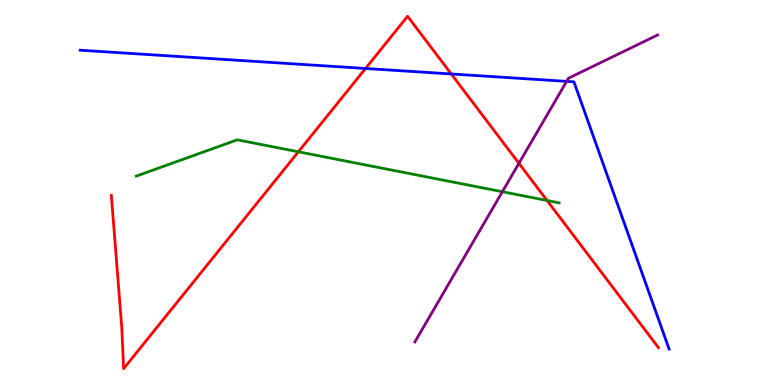[{'lines': ['blue', 'red'], 'intersections': [{'x': 4.72, 'y': 8.22}, {'x': 5.82, 'y': 8.08}]}, {'lines': ['green', 'red'], 'intersections': [{'x': 3.85, 'y': 6.06}, {'x': 7.06, 'y': 4.79}]}, {'lines': ['purple', 'red'], 'intersections': [{'x': 6.7, 'y': 5.76}]}, {'lines': ['blue', 'green'], 'intersections': []}, {'lines': ['blue', 'purple'], 'intersections': [{'x': 7.31, 'y': 7.89}]}, {'lines': ['green', 'purple'], 'intersections': [{'x': 6.48, 'y': 5.02}]}]